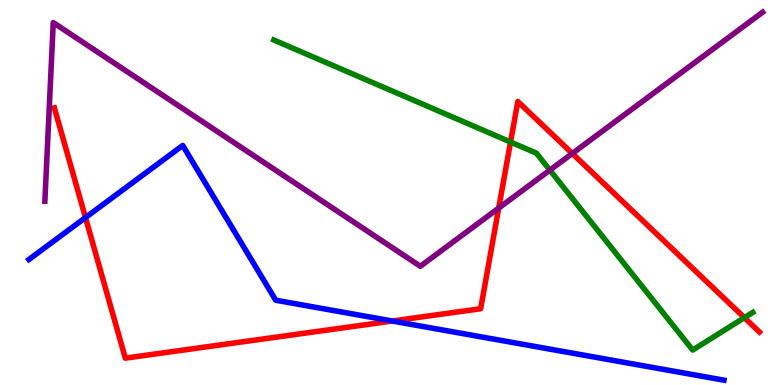[{'lines': ['blue', 'red'], 'intersections': [{'x': 1.1, 'y': 4.35}, {'x': 5.06, 'y': 1.66}]}, {'lines': ['green', 'red'], 'intersections': [{'x': 6.59, 'y': 6.31}, {'x': 9.6, 'y': 1.75}]}, {'lines': ['purple', 'red'], 'intersections': [{'x': 6.43, 'y': 4.6}, {'x': 7.38, 'y': 6.01}]}, {'lines': ['blue', 'green'], 'intersections': []}, {'lines': ['blue', 'purple'], 'intersections': []}, {'lines': ['green', 'purple'], 'intersections': [{'x': 7.1, 'y': 5.58}]}]